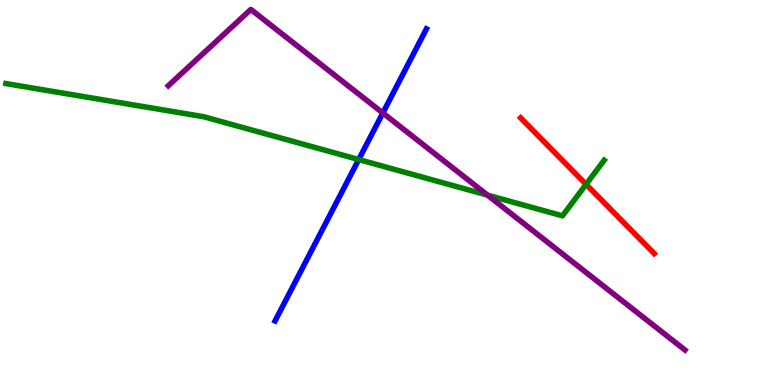[{'lines': ['blue', 'red'], 'intersections': []}, {'lines': ['green', 'red'], 'intersections': [{'x': 7.56, 'y': 5.21}]}, {'lines': ['purple', 'red'], 'intersections': []}, {'lines': ['blue', 'green'], 'intersections': [{'x': 4.63, 'y': 5.86}]}, {'lines': ['blue', 'purple'], 'intersections': [{'x': 4.94, 'y': 7.06}]}, {'lines': ['green', 'purple'], 'intersections': [{'x': 6.29, 'y': 4.93}]}]